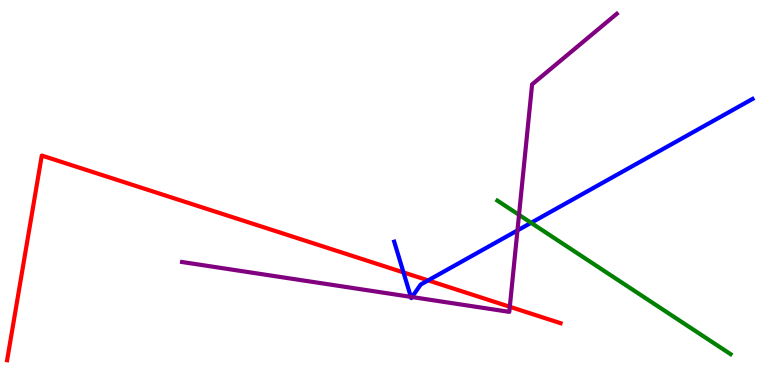[{'lines': ['blue', 'red'], 'intersections': [{'x': 5.21, 'y': 2.92}, {'x': 5.52, 'y': 2.72}]}, {'lines': ['green', 'red'], 'intersections': []}, {'lines': ['purple', 'red'], 'intersections': [{'x': 6.58, 'y': 2.03}]}, {'lines': ['blue', 'green'], 'intersections': [{'x': 6.85, 'y': 4.21}]}, {'lines': ['blue', 'purple'], 'intersections': [{'x': 5.3, 'y': 2.29}, {'x': 5.32, 'y': 2.28}, {'x': 6.68, 'y': 4.02}]}, {'lines': ['green', 'purple'], 'intersections': [{'x': 6.7, 'y': 4.42}]}]